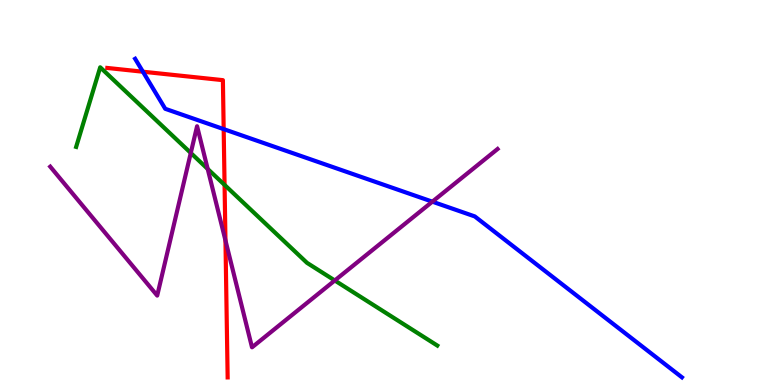[{'lines': ['blue', 'red'], 'intersections': [{'x': 1.84, 'y': 8.14}, {'x': 2.89, 'y': 6.65}]}, {'lines': ['green', 'red'], 'intersections': [{'x': 2.9, 'y': 5.2}]}, {'lines': ['purple', 'red'], 'intersections': [{'x': 2.91, 'y': 3.75}]}, {'lines': ['blue', 'green'], 'intersections': []}, {'lines': ['blue', 'purple'], 'intersections': [{'x': 5.58, 'y': 4.76}]}, {'lines': ['green', 'purple'], 'intersections': [{'x': 2.46, 'y': 6.03}, {'x': 2.68, 'y': 5.61}, {'x': 4.32, 'y': 2.71}]}]